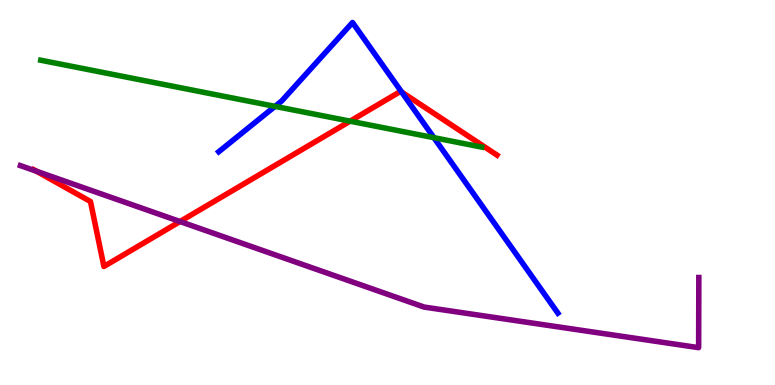[{'lines': ['blue', 'red'], 'intersections': [{'x': 5.18, 'y': 7.61}]}, {'lines': ['green', 'red'], 'intersections': [{'x': 4.52, 'y': 6.85}]}, {'lines': ['purple', 'red'], 'intersections': [{'x': 0.471, 'y': 5.55}, {'x': 2.32, 'y': 4.25}]}, {'lines': ['blue', 'green'], 'intersections': [{'x': 3.55, 'y': 7.24}, {'x': 5.6, 'y': 6.42}]}, {'lines': ['blue', 'purple'], 'intersections': []}, {'lines': ['green', 'purple'], 'intersections': []}]